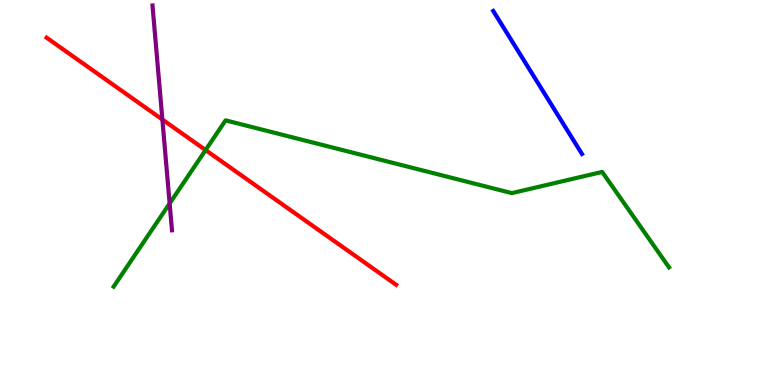[{'lines': ['blue', 'red'], 'intersections': []}, {'lines': ['green', 'red'], 'intersections': [{'x': 2.65, 'y': 6.1}]}, {'lines': ['purple', 'red'], 'intersections': [{'x': 2.1, 'y': 6.9}]}, {'lines': ['blue', 'green'], 'intersections': []}, {'lines': ['blue', 'purple'], 'intersections': []}, {'lines': ['green', 'purple'], 'intersections': [{'x': 2.19, 'y': 4.72}]}]